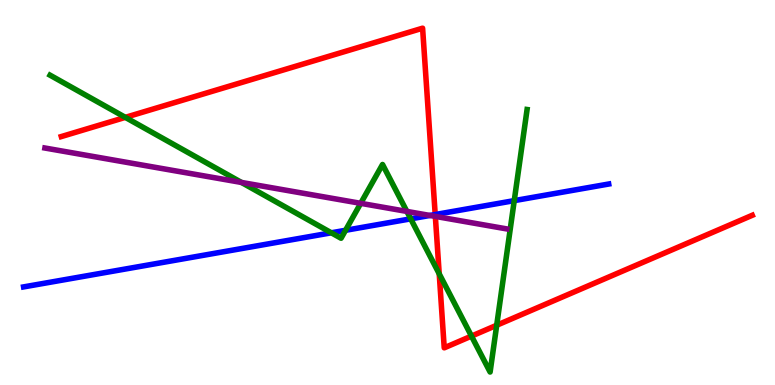[{'lines': ['blue', 'red'], 'intersections': [{'x': 5.62, 'y': 4.43}]}, {'lines': ['green', 'red'], 'intersections': [{'x': 1.62, 'y': 6.95}, {'x': 5.67, 'y': 2.89}, {'x': 6.08, 'y': 1.27}, {'x': 6.41, 'y': 1.55}]}, {'lines': ['purple', 'red'], 'intersections': [{'x': 5.62, 'y': 4.38}]}, {'lines': ['blue', 'green'], 'intersections': [{'x': 4.28, 'y': 3.95}, {'x': 4.46, 'y': 4.02}, {'x': 5.3, 'y': 4.32}, {'x': 6.64, 'y': 4.79}]}, {'lines': ['blue', 'purple'], 'intersections': [{'x': 5.55, 'y': 4.4}]}, {'lines': ['green', 'purple'], 'intersections': [{'x': 3.12, 'y': 5.26}, {'x': 4.65, 'y': 4.72}, {'x': 5.25, 'y': 4.51}]}]